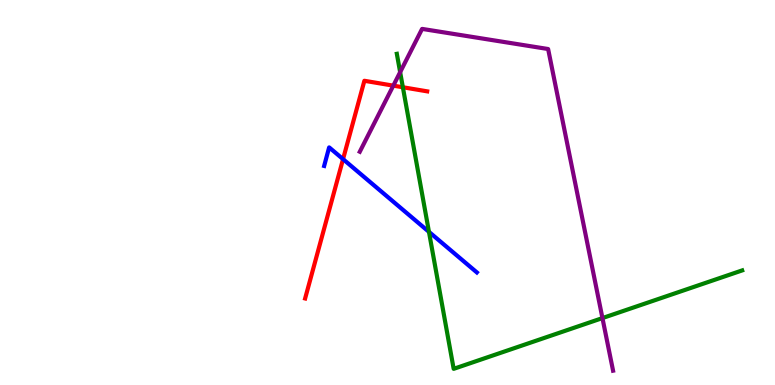[{'lines': ['blue', 'red'], 'intersections': [{'x': 4.43, 'y': 5.87}]}, {'lines': ['green', 'red'], 'intersections': [{'x': 5.2, 'y': 7.73}]}, {'lines': ['purple', 'red'], 'intersections': [{'x': 5.07, 'y': 7.78}]}, {'lines': ['blue', 'green'], 'intersections': [{'x': 5.53, 'y': 3.98}]}, {'lines': ['blue', 'purple'], 'intersections': []}, {'lines': ['green', 'purple'], 'intersections': [{'x': 5.16, 'y': 8.13}, {'x': 7.77, 'y': 1.74}]}]